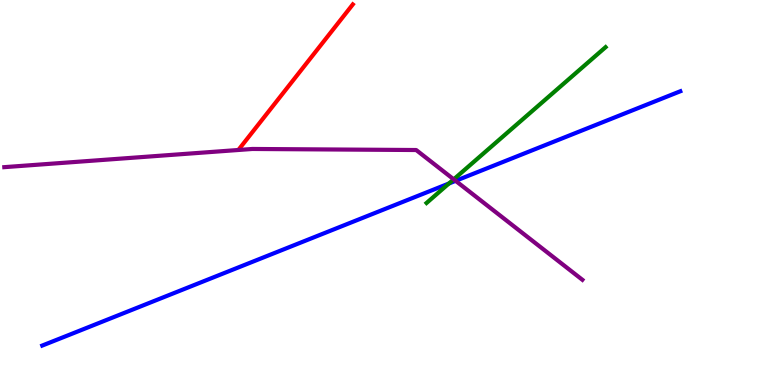[{'lines': ['blue', 'red'], 'intersections': []}, {'lines': ['green', 'red'], 'intersections': []}, {'lines': ['purple', 'red'], 'intersections': []}, {'lines': ['blue', 'green'], 'intersections': [{'x': 5.79, 'y': 5.23}]}, {'lines': ['blue', 'purple'], 'intersections': [{'x': 5.88, 'y': 5.3}]}, {'lines': ['green', 'purple'], 'intersections': [{'x': 5.85, 'y': 5.34}]}]